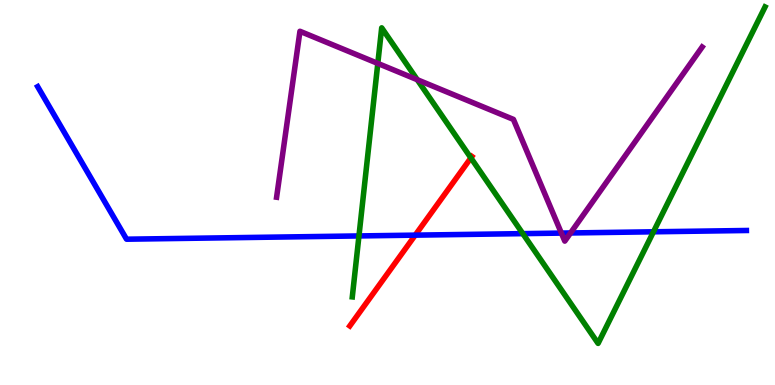[{'lines': ['blue', 'red'], 'intersections': [{'x': 5.36, 'y': 3.89}]}, {'lines': ['green', 'red'], 'intersections': [{'x': 6.08, 'y': 5.9}]}, {'lines': ['purple', 'red'], 'intersections': []}, {'lines': ['blue', 'green'], 'intersections': [{'x': 4.63, 'y': 3.87}, {'x': 6.75, 'y': 3.93}, {'x': 8.43, 'y': 3.98}]}, {'lines': ['blue', 'purple'], 'intersections': [{'x': 7.24, 'y': 3.95}, {'x': 7.36, 'y': 3.95}]}, {'lines': ['green', 'purple'], 'intersections': [{'x': 4.87, 'y': 8.35}, {'x': 5.38, 'y': 7.93}]}]